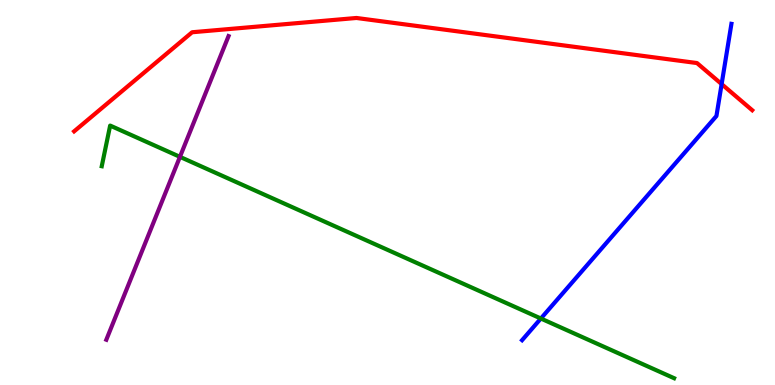[{'lines': ['blue', 'red'], 'intersections': [{'x': 9.31, 'y': 7.82}]}, {'lines': ['green', 'red'], 'intersections': []}, {'lines': ['purple', 'red'], 'intersections': []}, {'lines': ['blue', 'green'], 'intersections': [{'x': 6.98, 'y': 1.73}]}, {'lines': ['blue', 'purple'], 'intersections': []}, {'lines': ['green', 'purple'], 'intersections': [{'x': 2.32, 'y': 5.93}]}]